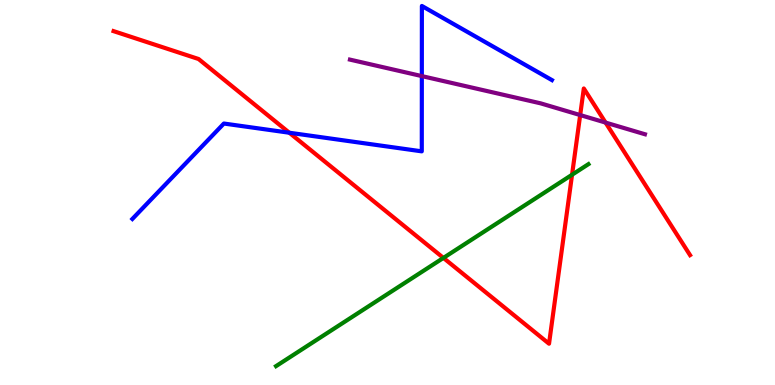[{'lines': ['blue', 'red'], 'intersections': [{'x': 3.73, 'y': 6.55}]}, {'lines': ['green', 'red'], 'intersections': [{'x': 5.72, 'y': 3.3}, {'x': 7.38, 'y': 5.46}]}, {'lines': ['purple', 'red'], 'intersections': [{'x': 7.49, 'y': 7.01}, {'x': 7.81, 'y': 6.82}]}, {'lines': ['blue', 'green'], 'intersections': []}, {'lines': ['blue', 'purple'], 'intersections': [{'x': 5.44, 'y': 8.02}]}, {'lines': ['green', 'purple'], 'intersections': []}]